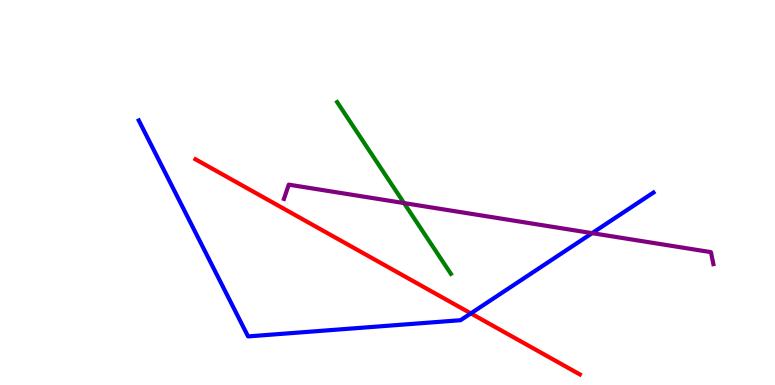[{'lines': ['blue', 'red'], 'intersections': [{'x': 6.08, 'y': 1.86}]}, {'lines': ['green', 'red'], 'intersections': []}, {'lines': ['purple', 'red'], 'intersections': []}, {'lines': ['blue', 'green'], 'intersections': []}, {'lines': ['blue', 'purple'], 'intersections': [{'x': 7.64, 'y': 3.94}]}, {'lines': ['green', 'purple'], 'intersections': [{'x': 5.21, 'y': 4.73}]}]